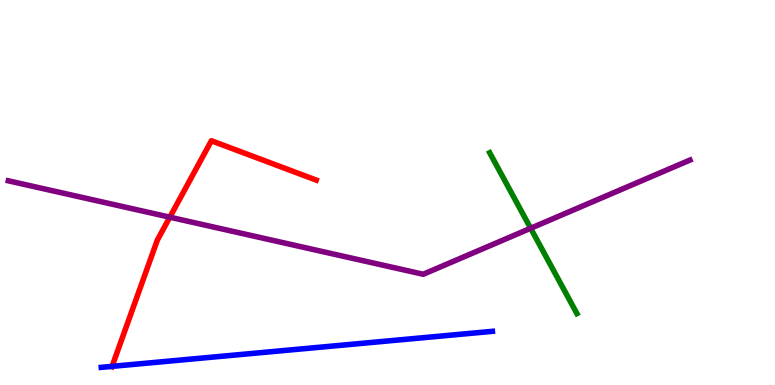[{'lines': ['blue', 'red'], 'intersections': [{'x': 1.45, 'y': 0.484}]}, {'lines': ['green', 'red'], 'intersections': []}, {'lines': ['purple', 'red'], 'intersections': [{'x': 2.19, 'y': 4.36}]}, {'lines': ['blue', 'green'], 'intersections': []}, {'lines': ['blue', 'purple'], 'intersections': []}, {'lines': ['green', 'purple'], 'intersections': [{'x': 6.85, 'y': 4.07}]}]